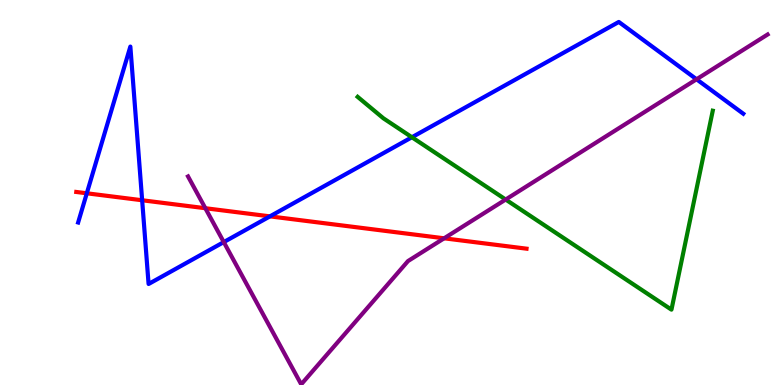[{'lines': ['blue', 'red'], 'intersections': [{'x': 1.12, 'y': 4.98}, {'x': 1.83, 'y': 4.8}, {'x': 3.48, 'y': 4.38}]}, {'lines': ['green', 'red'], 'intersections': []}, {'lines': ['purple', 'red'], 'intersections': [{'x': 2.65, 'y': 4.59}, {'x': 5.73, 'y': 3.81}]}, {'lines': ['blue', 'green'], 'intersections': [{'x': 5.32, 'y': 6.44}]}, {'lines': ['blue', 'purple'], 'intersections': [{'x': 2.89, 'y': 3.71}, {'x': 8.99, 'y': 7.94}]}, {'lines': ['green', 'purple'], 'intersections': [{'x': 6.52, 'y': 4.82}]}]